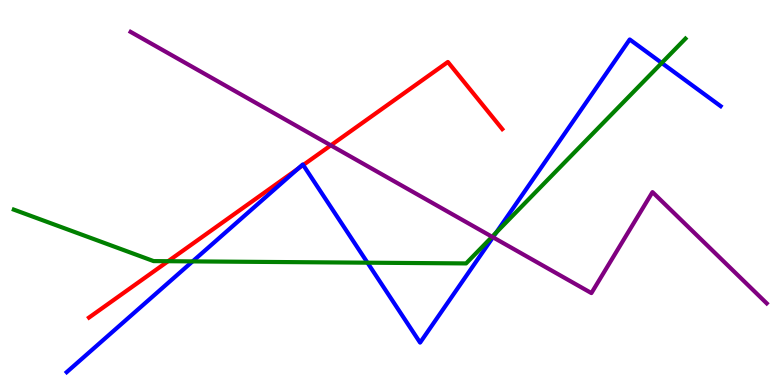[{'lines': ['blue', 'red'], 'intersections': [{'x': 3.84, 'y': 5.61}, {'x': 3.91, 'y': 5.71}]}, {'lines': ['green', 'red'], 'intersections': [{'x': 2.17, 'y': 3.22}]}, {'lines': ['purple', 'red'], 'intersections': [{'x': 4.27, 'y': 6.22}]}, {'lines': ['blue', 'green'], 'intersections': [{'x': 2.49, 'y': 3.21}, {'x': 4.74, 'y': 3.18}, {'x': 6.4, 'y': 3.96}, {'x': 8.54, 'y': 8.36}]}, {'lines': ['blue', 'purple'], 'intersections': [{'x': 6.36, 'y': 3.84}]}, {'lines': ['green', 'purple'], 'intersections': [{'x': 6.35, 'y': 3.85}]}]